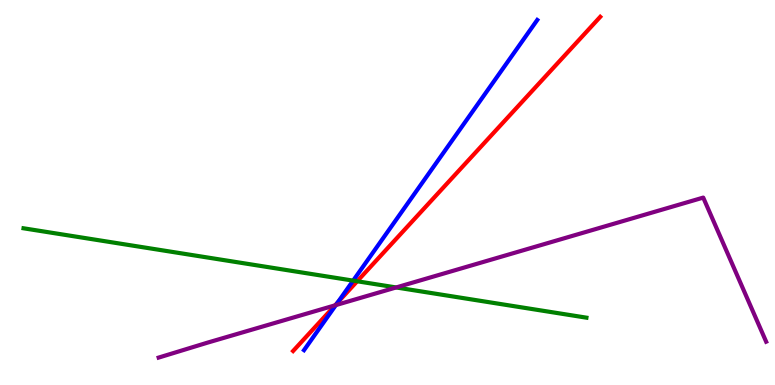[{'lines': ['blue', 'red'], 'intersections': [{'x': 4.36, 'y': 2.14}]}, {'lines': ['green', 'red'], 'intersections': [{'x': 4.61, 'y': 2.69}]}, {'lines': ['purple', 'red'], 'intersections': [{'x': 4.32, 'y': 2.07}]}, {'lines': ['blue', 'green'], 'intersections': [{'x': 4.56, 'y': 2.71}]}, {'lines': ['blue', 'purple'], 'intersections': [{'x': 4.33, 'y': 2.08}]}, {'lines': ['green', 'purple'], 'intersections': [{'x': 5.11, 'y': 2.53}]}]